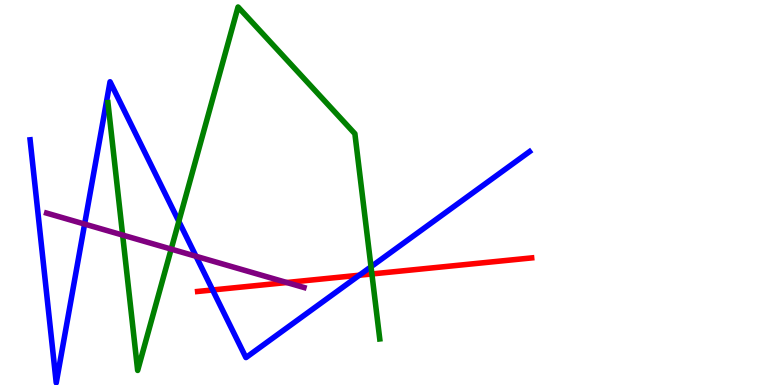[{'lines': ['blue', 'red'], 'intersections': [{'x': 2.74, 'y': 2.47}, {'x': 4.64, 'y': 2.85}]}, {'lines': ['green', 'red'], 'intersections': [{'x': 4.8, 'y': 2.88}]}, {'lines': ['purple', 'red'], 'intersections': [{'x': 3.7, 'y': 2.66}]}, {'lines': ['blue', 'green'], 'intersections': [{'x': 2.31, 'y': 4.25}, {'x': 4.79, 'y': 3.07}]}, {'lines': ['blue', 'purple'], 'intersections': [{'x': 1.09, 'y': 4.18}, {'x': 2.53, 'y': 3.34}]}, {'lines': ['green', 'purple'], 'intersections': [{'x': 1.58, 'y': 3.89}, {'x': 2.21, 'y': 3.53}]}]